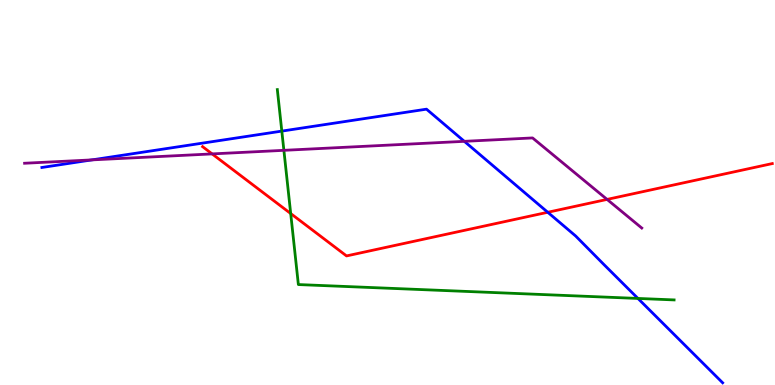[{'lines': ['blue', 'red'], 'intersections': [{'x': 7.07, 'y': 4.49}]}, {'lines': ['green', 'red'], 'intersections': [{'x': 3.75, 'y': 4.45}]}, {'lines': ['purple', 'red'], 'intersections': [{'x': 2.74, 'y': 6.0}, {'x': 7.83, 'y': 4.82}]}, {'lines': ['blue', 'green'], 'intersections': [{'x': 3.64, 'y': 6.59}, {'x': 8.23, 'y': 2.25}]}, {'lines': ['blue', 'purple'], 'intersections': [{'x': 1.19, 'y': 5.85}, {'x': 5.99, 'y': 6.33}]}, {'lines': ['green', 'purple'], 'intersections': [{'x': 3.66, 'y': 6.1}]}]